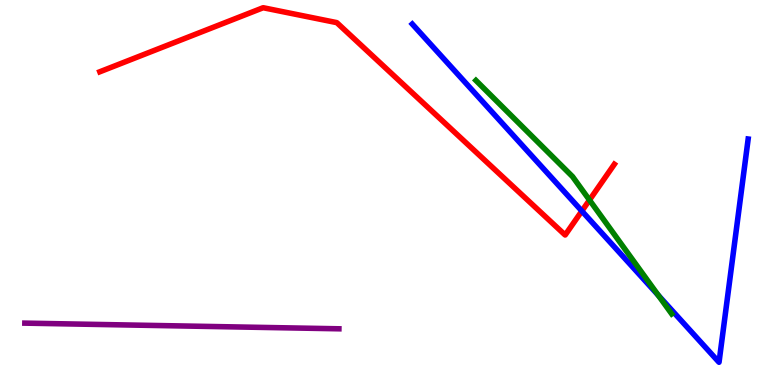[{'lines': ['blue', 'red'], 'intersections': [{'x': 7.51, 'y': 4.52}]}, {'lines': ['green', 'red'], 'intersections': [{'x': 7.61, 'y': 4.8}]}, {'lines': ['purple', 'red'], 'intersections': []}, {'lines': ['blue', 'green'], 'intersections': [{'x': 8.49, 'y': 2.33}]}, {'lines': ['blue', 'purple'], 'intersections': []}, {'lines': ['green', 'purple'], 'intersections': []}]